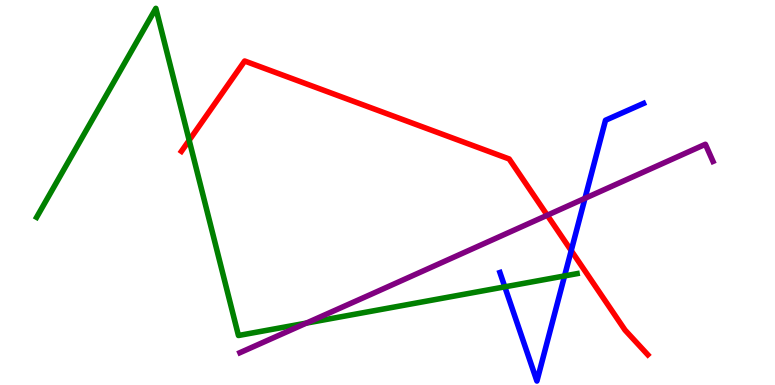[{'lines': ['blue', 'red'], 'intersections': [{'x': 7.37, 'y': 3.49}]}, {'lines': ['green', 'red'], 'intersections': [{'x': 2.44, 'y': 6.36}]}, {'lines': ['purple', 'red'], 'intersections': [{'x': 7.06, 'y': 4.41}]}, {'lines': ['blue', 'green'], 'intersections': [{'x': 6.51, 'y': 2.55}, {'x': 7.28, 'y': 2.83}]}, {'lines': ['blue', 'purple'], 'intersections': [{'x': 7.55, 'y': 4.85}]}, {'lines': ['green', 'purple'], 'intersections': [{'x': 3.95, 'y': 1.61}]}]